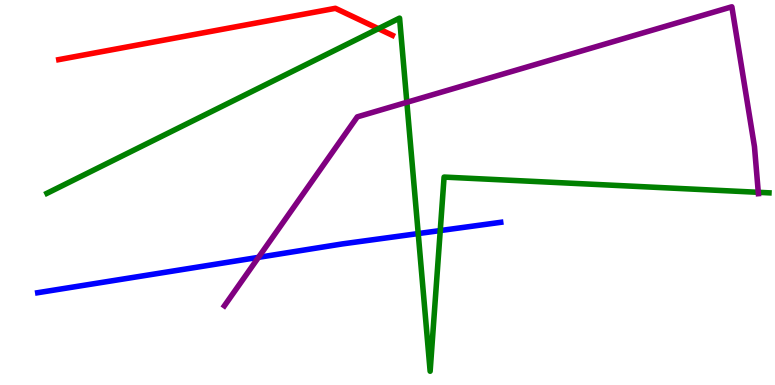[{'lines': ['blue', 'red'], 'intersections': []}, {'lines': ['green', 'red'], 'intersections': [{'x': 4.88, 'y': 9.26}]}, {'lines': ['purple', 'red'], 'intersections': []}, {'lines': ['blue', 'green'], 'intersections': [{'x': 5.4, 'y': 3.93}, {'x': 5.68, 'y': 4.01}]}, {'lines': ['blue', 'purple'], 'intersections': [{'x': 3.34, 'y': 3.32}]}, {'lines': ['green', 'purple'], 'intersections': [{'x': 5.25, 'y': 7.34}, {'x': 9.78, 'y': 5.0}]}]